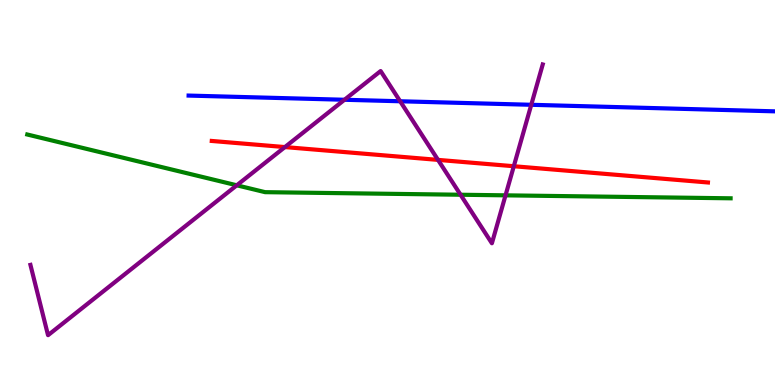[{'lines': ['blue', 'red'], 'intersections': []}, {'lines': ['green', 'red'], 'intersections': []}, {'lines': ['purple', 'red'], 'intersections': [{'x': 3.68, 'y': 6.18}, {'x': 5.65, 'y': 5.85}, {'x': 6.63, 'y': 5.68}]}, {'lines': ['blue', 'green'], 'intersections': []}, {'lines': ['blue', 'purple'], 'intersections': [{'x': 4.44, 'y': 7.41}, {'x': 5.16, 'y': 7.37}, {'x': 6.86, 'y': 7.28}]}, {'lines': ['green', 'purple'], 'intersections': [{'x': 3.06, 'y': 5.19}, {'x': 5.94, 'y': 4.94}, {'x': 6.52, 'y': 4.93}]}]